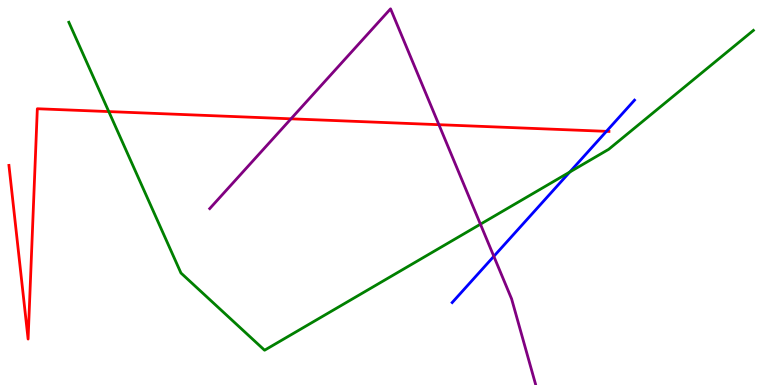[{'lines': ['blue', 'red'], 'intersections': [{'x': 7.82, 'y': 6.59}]}, {'lines': ['green', 'red'], 'intersections': [{'x': 1.4, 'y': 7.1}]}, {'lines': ['purple', 'red'], 'intersections': [{'x': 3.75, 'y': 6.91}, {'x': 5.66, 'y': 6.76}]}, {'lines': ['blue', 'green'], 'intersections': [{'x': 7.35, 'y': 5.53}]}, {'lines': ['blue', 'purple'], 'intersections': [{'x': 6.37, 'y': 3.34}]}, {'lines': ['green', 'purple'], 'intersections': [{'x': 6.2, 'y': 4.18}]}]